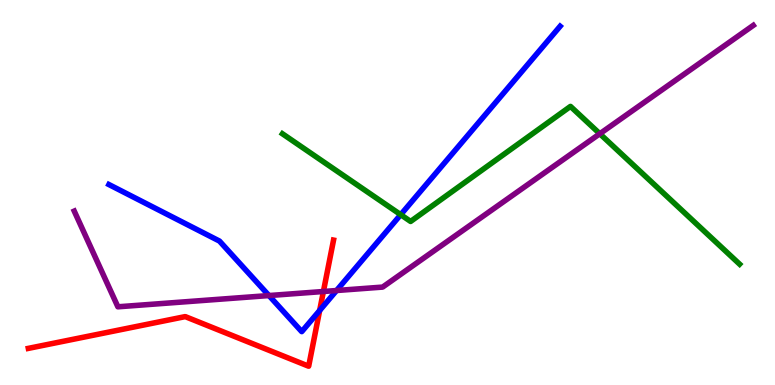[{'lines': ['blue', 'red'], 'intersections': [{'x': 4.12, 'y': 1.94}]}, {'lines': ['green', 'red'], 'intersections': []}, {'lines': ['purple', 'red'], 'intersections': [{'x': 4.17, 'y': 2.43}]}, {'lines': ['blue', 'green'], 'intersections': [{'x': 5.17, 'y': 4.42}]}, {'lines': ['blue', 'purple'], 'intersections': [{'x': 3.47, 'y': 2.32}, {'x': 4.34, 'y': 2.45}]}, {'lines': ['green', 'purple'], 'intersections': [{'x': 7.74, 'y': 6.53}]}]